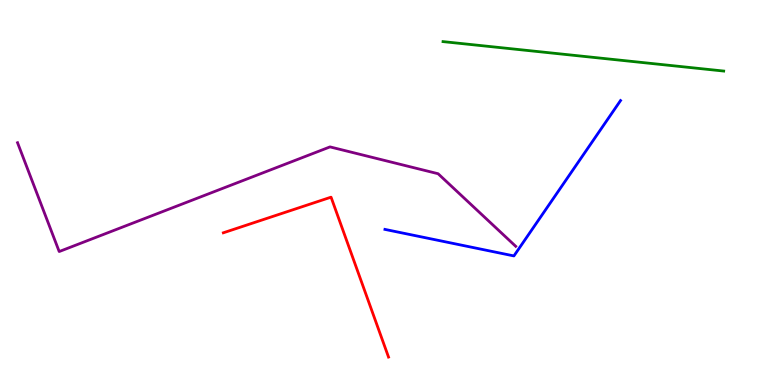[{'lines': ['blue', 'red'], 'intersections': []}, {'lines': ['green', 'red'], 'intersections': []}, {'lines': ['purple', 'red'], 'intersections': []}, {'lines': ['blue', 'green'], 'intersections': []}, {'lines': ['blue', 'purple'], 'intersections': []}, {'lines': ['green', 'purple'], 'intersections': []}]